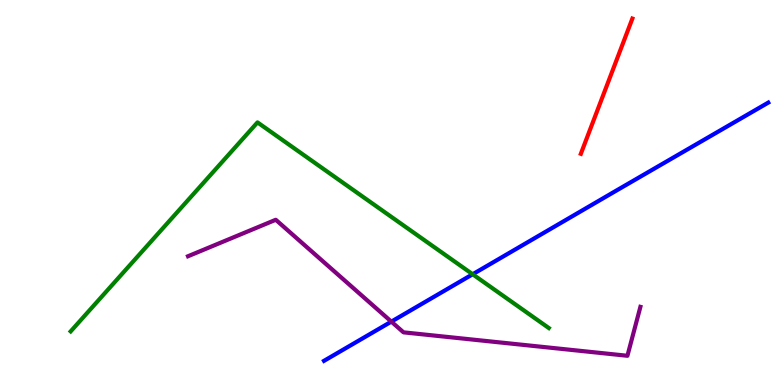[{'lines': ['blue', 'red'], 'intersections': []}, {'lines': ['green', 'red'], 'intersections': []}, {'lines': ['purple', 'red'], 'intersections': []}, {'lines': ['blue', 'green'], 'intersections': [{'x': 6.1, 'y': 2.88}]}, {'lines': ['blue', 'purple'], 'intersections': [{'x': 5.05, 'y': 1.65}]}, {'lines': ['green', 'purple'], 'intersections': []}]